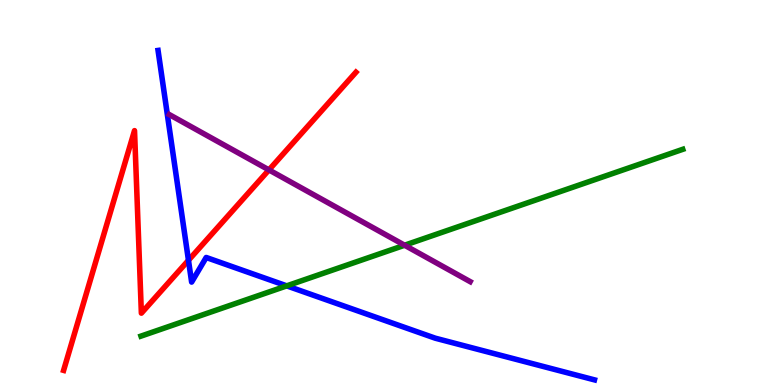[{'lines': ['blue', 'red'], 'intersections': [{'x': 2.43, 'y': 3.24}]}, {'lines': ['green', 'red'], 'intersections': []}, {'lines': ['purple', 'red'], 'intersections': [{'x': 3.47, 'y': 5.59}]}, {'lines': ['blue', 'green'], 'intersections': [{'x': 3.7, 'y': 2.58}]}, {'lines': ['blue', 'purple'], 'intersections': []}, {'lines': ['green', 'purple'], 'intersections': [{'x': 5.22, 'y': 3.63}]}]